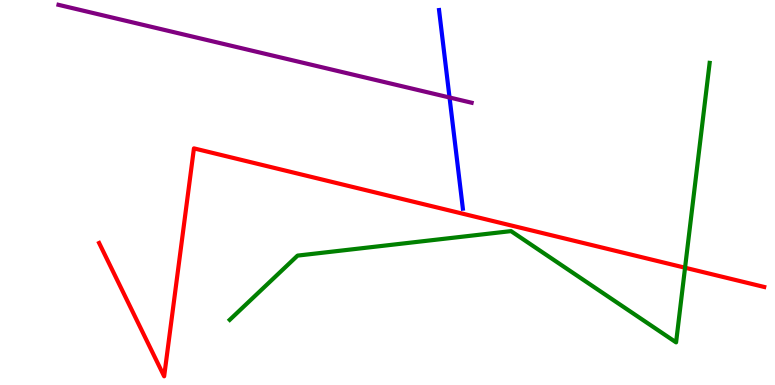[{'lines': ['blue', 'red'], 'intersections': []}, {'lines': ['green', 'red'], 'intersections': [{'x': 8.84, 'y': 3.05}]}, {'lines': ['purple', 'red'], 'intersections': []}, {'lines': ['blue', 'green'], 'intersections': []}, {'lines': ['blue', 'purple'], 'intersections': [{'x': 5.8, 'y': 7.47}]}, {'lines': ['green', 'purple'], 'intersections': []}]